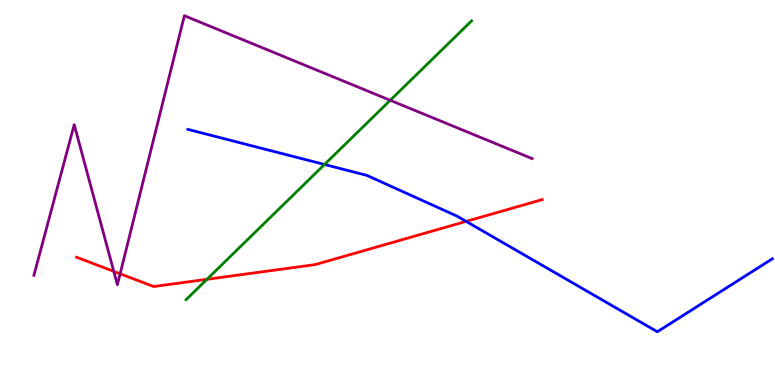[{'lines': ['blue', 'red'], 'intersections': [{'x': 6.01, 'y': 4.25}]}, {'lines': ['green', 'red'], 'intersections': [{'x': 2.67, 'y': 2.75}]}, {'lines': ['purple', 'red'], 'intersections': [{'x': 1.47, 'y': 2.95}, {'x': 1.55, 'y': 2.89}]}, {'lines': ['blue', 'green'], 'intersections': [{'x': 4.19, 'y': 5.73}]}, {'lines': ['blue', 'purple'], 'intersections': []}, {'lines': ['green', 'purple'], 'intersections': [{'x': 5.04, 'y': 7.39}]}]